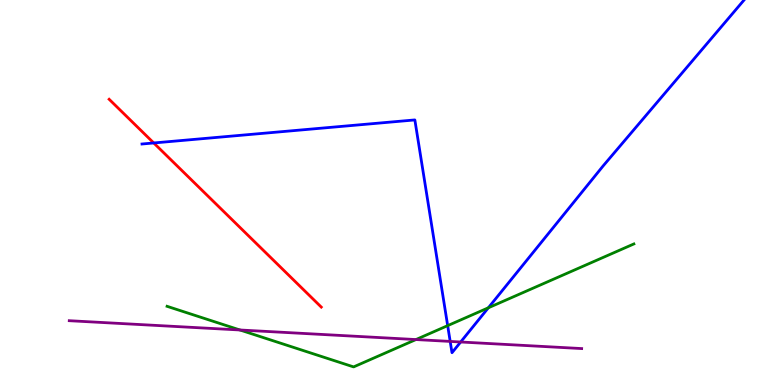[{'lines': ['blue', 'red'], 'intersections': [{'x': 1.98, 'y': 6.29}]}, {'lines': ['green', 'red'], 'intersections': []}, {'lines': ['purple', 'red'], 'intersections': []}, {'lines': ['blue', 'green'], 'intersections': [{'x': 5.78, 'y': 1.54}, {'x': 6.3, 'y': 2.01}]}, {'lines': ['blue', 'purple'], 'intersections': [{'x': 5.81, 'y': 1.13}, {'x': 5.94, 'y': 1.12}]}, {'lines': ['green', 'purple'], 'intersections': [{'x': 3.1, 'y': 1.43}, {'x': 5.37, 'y': 1.18}]}]